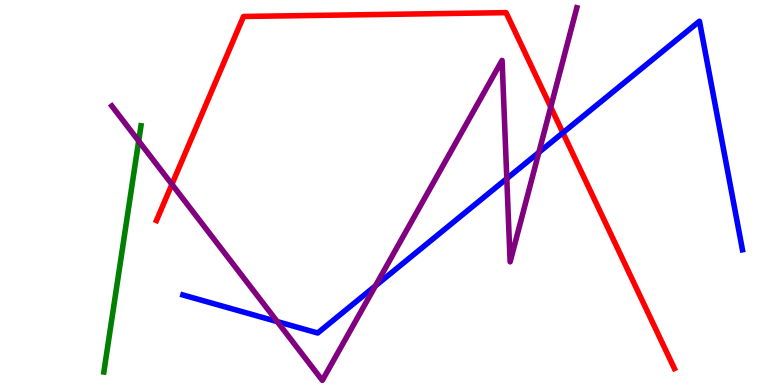[{'lines': ['blue', 'red'], 'intersections': [{'x': 7.26, 'y': 6.55}]}, {'lines': ['green', 'red'], 'intersections': []}, {'lines': ['purple', 'red'], 'intersections': [{'x': 2.22, 'y': 5.21}, {'x': 7.11, 'y': 7.22}]}, {'lines': ['blue', 'green'], 'intersections': []}, {'lines': ['blue', 'purple'], 'intersections': [{'x': 3.58, 'y': 1.65}, {'x': 4.84, 'y': 2.57}, {'x': 6.54, 'y': 5.36}, {'x': 6.95, 'y': 6.04}]}, {'lines': ['green', 'purple'], 'intersections': [{'x': 1.79, 'y': 6.34}]}]